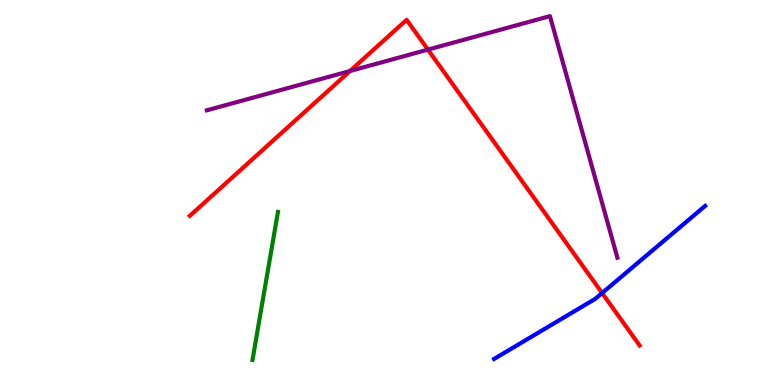[{'lines': ['blue', 'red'], 'intersections': [{'x': 7.77, 'y': 2.39}]}, {'lines': ['green', 'red'], 'intersections': []}, {'lines': ['purple', 'red'], 'intersections': [{'x': 4.52, 'y': 8.16}, {'x': 5.52, 'y': 8.71}]}, {'lines': ['blue', 'green'], 'intersections': []}, {'lines': ['blue', 'purple'], 'intersections': []}, {'lines': ['green', 'purple'], 'intersections': []}]